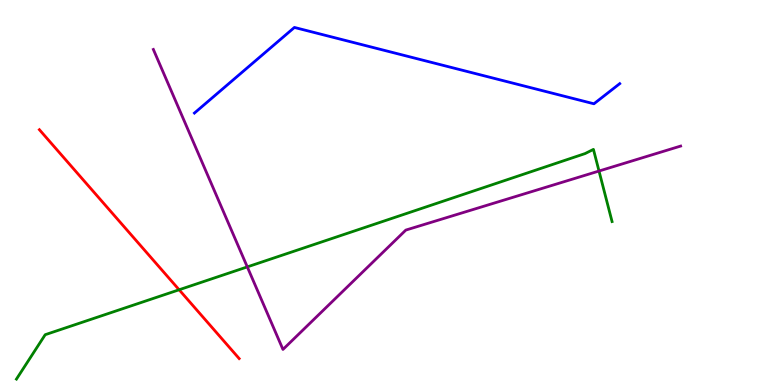[{'lines': ['blue', 'red'], 'intersections': []}, {'lines': ['green', 'red'], 'intersections': [{'x': 2.31, 'y': 2.47}]}, {'lines': ['purple', 'red'], 'intersections': []}, {'lines': ['blue', 'green'], 'intersections': []}, {'lines': ['blue', 'purple'], 'intersections': []}, {'lines': ['green', 'purple'], 'intersections': [{'x': 3.19, 'y': 3.07}, {'x': 7.73, 'y': 5.56}]}]